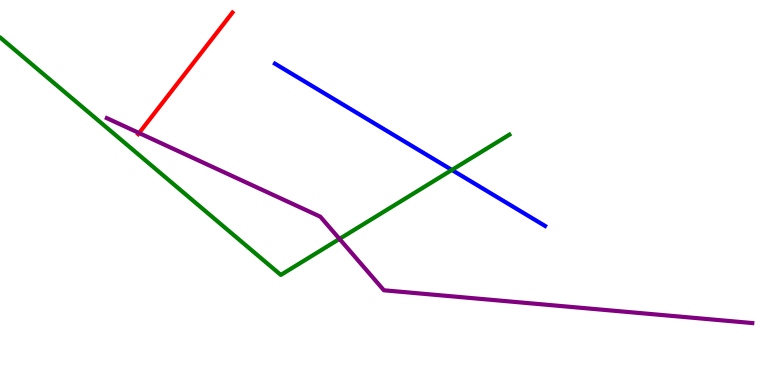[{'lines': ['blue', 'red'], 'intersections': []}, {'lines': ['green', 'red'], 'intersections': []}, {'lines': ['purple', 'red'], 'intersections': [{'x': 1.79, 'y': 6.54}]}, {'lines': ['blue', 'green'], 'intersections': [{'x': 5.83, 'y': 5.59}]}, {'lines': ['blue', 'purple'], 'intersections': []}, {'lines': ['green', 'purple'], 'intersections': [{'x': 4.38, 'y': 3.79}]}]